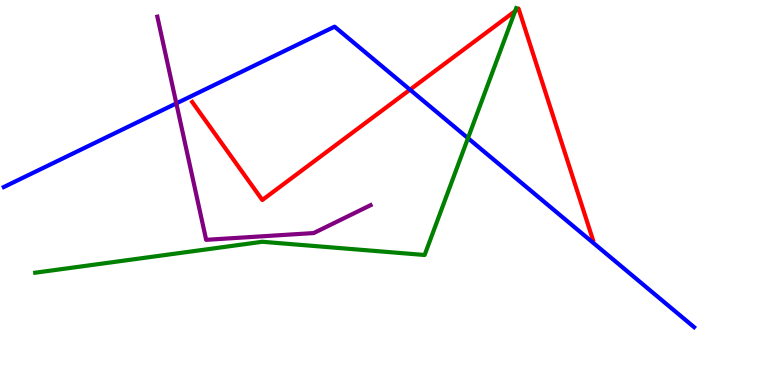[{'lines': ['blue', 'red'], 'intersections': [{'x': 5.29, 'y': 7.67}]}, {'lines': ['green', 'red'], 'intersections': [{'x': 6.65, 'y': 9.71}]}, {'lines': ['purple', 'red'], 'intersections': []}, {'lines': ['blue', 'green'], 'intersections': [{'x': 6.04, 'y': 6.41}]}, {'lines': ['blue', 'purple'], 'intersections': [{'x': 2.28, 'y': 7.31}]}, {'lines': ['green', 'purple'], 'intersections': []}]